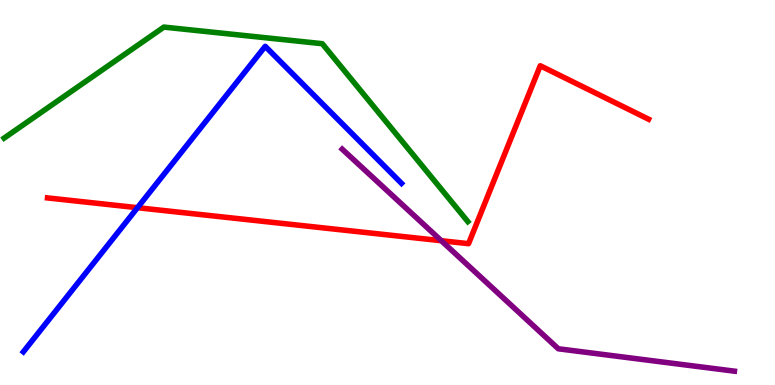[{'lines': ['blue', 'red'], 'intersections': [{'x': 1.77, 'y': 4.61}]}, {'lines': ['green', 'red'], 'intersections': []}, {'lines': ['purple', 'red'], 'intersections': [{'x': 5.69, 'y': 3.75}]}, {'lines': ['blue', 'green'], 'intersections': []}, {'lines': ['blue', 'purple'], 'intersections': []}, {'lines': ['green', 'purple'], 'intersections': []}]